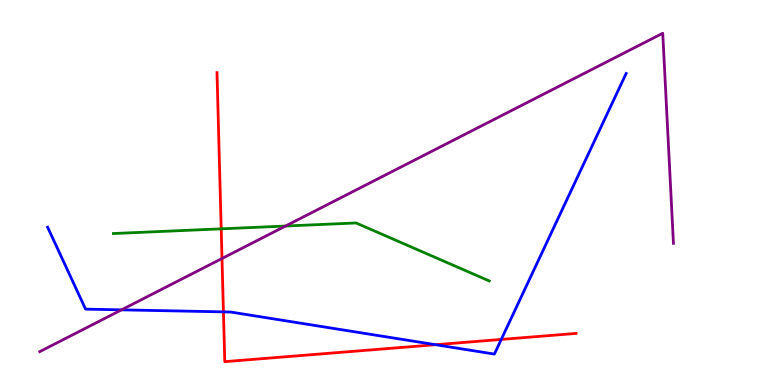[{'lines': ['blue', 'red'], 'intersections': [{'x': 2.88, 'y': 1.9}, {'x': 5.62, 'y': 1.05}, {'x': 6.47, 'y': 1.18}]}, {'lines': ['green', 'red'], 'intersections': [{'x': 2.85, 'y': 4.06}]}, {'lines': ['purple', 'red'], 'intersections': [{'x': 2.86, 'y': 3.29}]}, {'lines': ['blue', 'green'], 'intersections': []}, {'lines': ['blue', 'purple'], 'intersections': [{'x': 1.57, 'y': 1.95}]}, {'lines': ['green', 'purple'], 'intersections': [{'x': 3.68, 'y': 4.13}]}]